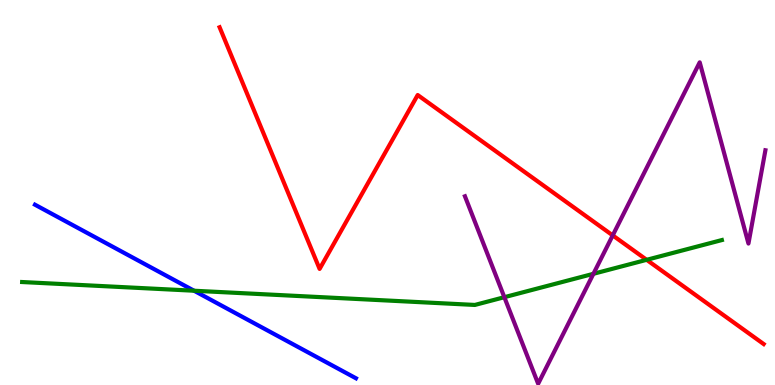[{'lines': ['blue', 'red'], 'intersections': []}, {'lines': ['green', 'red'], 'intersections': [{'x': 8.34, 'y': 3.25}]}, {'lines': ['purple', 'red'], 'intersections': [{'x': 7.91, 'y': 3.89}]}, {'lines': ['blue', 'green'], 'intersections': [{'x': 2.5, 'y': 2.45}]}, {'lines': ['blue', 'purple'], 'intersections': []}, {'lines': ['green', 'purple'], 'intersections': [{'x': 6.51, 'y': 2.28}, {'x': 7.66, 'y': 2.89}]}]